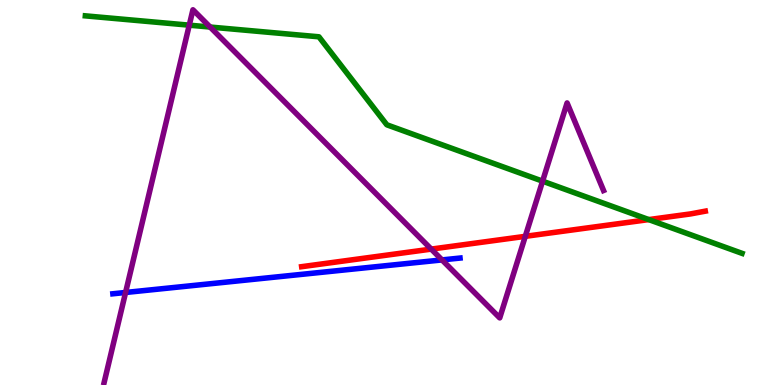[{'lines': ['blue', 'red'], 'intersections': []}, {'lines': ['green', 'red'], 'intersections': [{'x': 8.37, 'y': 4.3}]}, {'lines': ['purple', 'red'], 'intersections': [{'x': 5.56, 'y': 3.53}, {'x': 6.78, 'y': 3.86}]}, {'lines': ['blue', 'green'], 'intersections': []}, {'lines': ['blue', 'purple'], 'intersections': [{'x': 1.62, 'y': 2.4}, {'x': 5.7, 'y': 3.25}]}, {'lines': ['green', 'purple'], 'intersections': [{'x': 2.44, 'y': 9.35}, {'x': 2.71, 'y': 9.3}, {'x': 7.0, 'y': 5.29}]}]